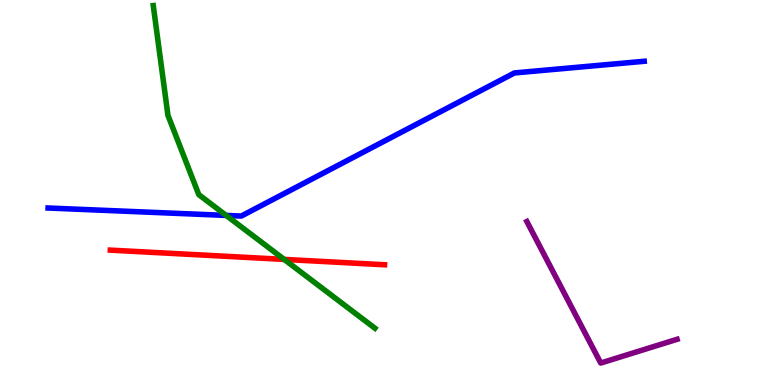[{'lines': ['blue', 'red'], 'intersections': []}, {'lines': ['green', 'red'], 'intersections': [{'x': 3.67, 'y': 3.26}]}, {'lines': ['purple', 'red'], 'intersections': []}, {'lines': ['blue', 'green'], 'intersections': [{'x': 2.92, 'y': 4.4}]}, {'lines': ['blue', 'purple'], 'intersections': []}, {'lines': ['green', 'purple'], 'intersections': []}]